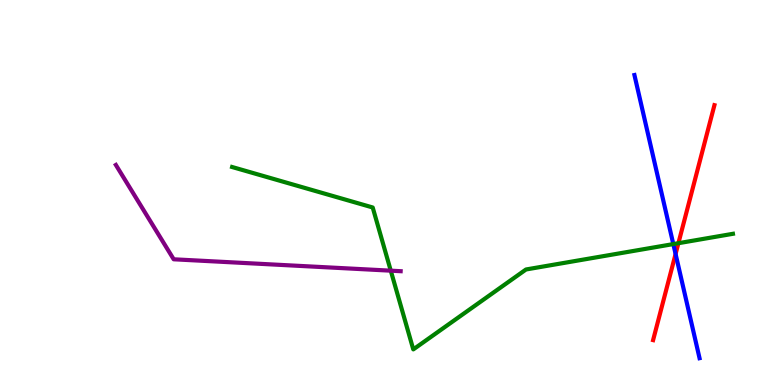[{'lines': ['blue', 'red'], 'intersections': [{'x': 8.72, 'y': 3.4}]}, {'lines': ['green', 'red'], 'intersections': [{'x': 8.75, 'y': 3.68}]}, {'lines': ['purple', 'red'], 'intersections': []}, {'lines': ['blue', 'green'], 'intersections': [{'x': 8.69, 'y': 3.66}]}, {'lines': ['blue', 'purple'], 'intersections': []}, {'lines': ['green', 'purple'], 'intersections': [{'x': 5.04, 'y': 2.97}]}]